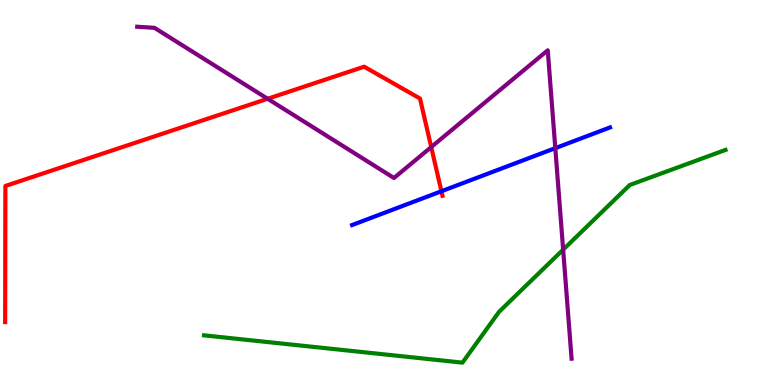[{'lines': ['blue', 'red'], 'intersections': [{'x': 5.7, 'y': 5.03}]}, {'lines': ['green', 'red'], 'intersections': []}, {'lines': ['purple', 'red'], 'intersections': [{'x': 3.45, 'y': 7.43}, {'x': 5.56, 'y': 6.18}]}, {'lines': ['blue', 'green'], 'intersections': []}, {'lines': ['blue', 'purple'], 'intersections': [{'x': 7.17, 'y': 6.15}]}, {'lines': ['green', 'purple'], 'intersections': [{'x': 7.27, 'y': 3.52}]}]